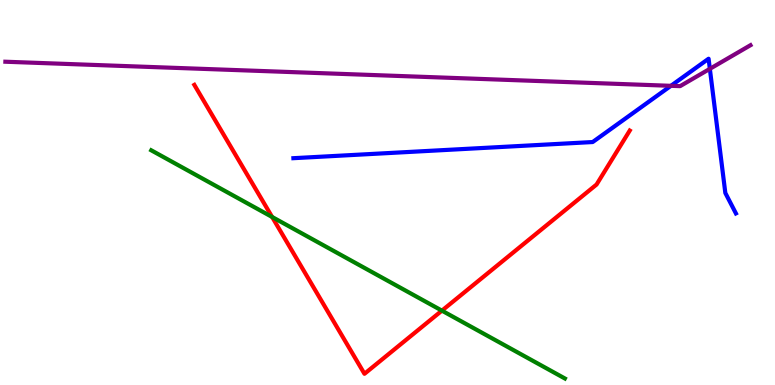[{'lines': ['blue', 'red'], 'intersections': []}, {'lines': ['green', 'red'], 'intersections': [{'x': 3.51, 'y': 4.36}, {'x': 5.7, 'y': 1.93}]}, {'lines': ['purple', 'red'], 'intersections': []}, {'lines': ['blue', 'green'], 'intersections': []}, {'lines': ['blue', 'purple'], 'intersections': [{'x': 8.66, 'y': 7.77}, {'x': 9.16, 'y': 8.21}]}, {'lines': ['green', 'purple'], 'intersections': []}]